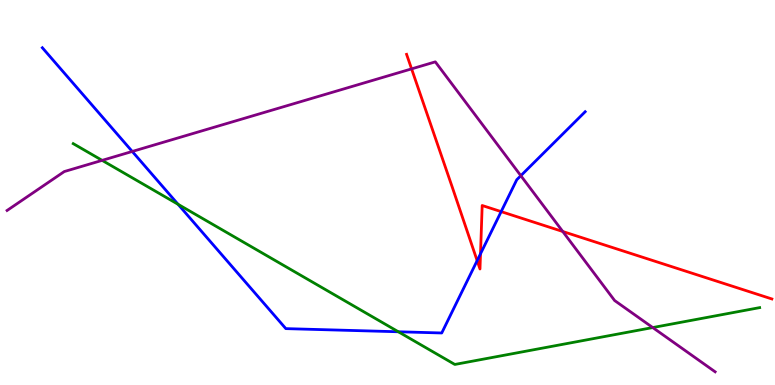[{'lines': ['blue', 'red'], 'intersections': [{'x': 6.16, 'y': 3.23}, {'x': 6.2, 'y': 3.41}, {'x': 6.47, 'y': 4.5}]}, {'lines': ['green', 'red'], 'intersections': []}, {'lines': ['purple', 'red'], 'intersections': [{'x': 5.31, 'y': 8.21}, {'x': 7.26, 'y': 3.99}]}, {'lines': ['blue', 'green'], 'intersections': [{'x': 2.3, 'y': 4.69}, {'x': 5.14, 'y': 1.38}]}, {'lines': ['blue', 'purple'], 'intersections': [{'x': 1.71, 'y': 6.07}, {'x': 6.72, 'y': 5.44}]}, {'lines': ['green', 'purple'], 'intersections': [{'x': 1.32, 'y': 5.83}, {'x': 8.42, 'y': 1.49}]}]